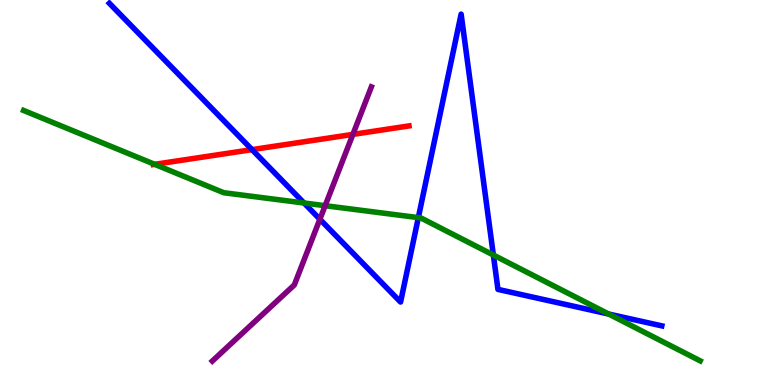[{'lines': ['blue', 'red'], 'intersections': [{'x': 3.25, 'y': 6.11}]}, {'lines': ['green', 'red'], 'intersections': [{'x': 2.0, 'y': 5.73}]}, {'lines': ['purple', 'red'], 'intersections': [{'x': 4.55, 'y': 6.51}]}, {'lines': ['blue', 'green'], 'intersections': [{'x': 3.92, 'y': 4.73}, {'x': 5.4, 'y': 4.35}, {'x': 6.37, 'y': 3.38}, {'x': 7.85, 'y': 1.84}]}, {'lines': ['blue', 'purple'], 'intersections': [{'x': 4.13, 'y': 4.31}]}, {'lines': ['green', 'purple'], 'intersections': [{'x': 4.2, 'y': 4.66}]}]